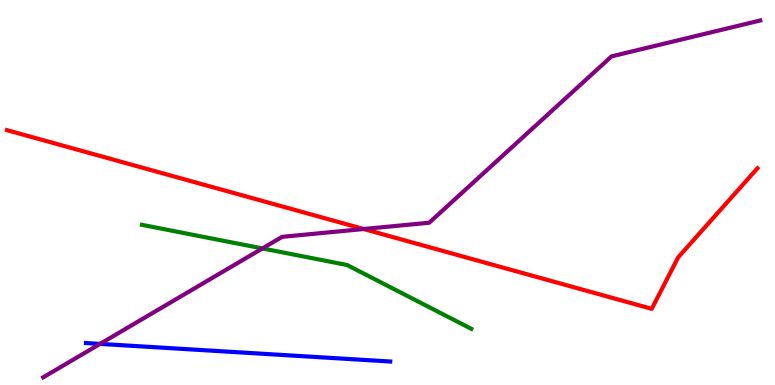[{'lines': ['blue', 'red'], 'intersections': []}, {'lines': ['green', 'red'], 'intersections': []}, {'lines': ['purple', 'red'], 'intersections': [{'x': 4.69, 'y': 4.05}]}, {'lines': ['blue', 'green'], 'intersections': []}, {'lines': ['blue', 'purple'], 'intersections': [{'x': 1.29, 'y': 1.07}]}, {'lines': ['green', 'purple'], 'intersections': [{'x': 3.39, 'y': 3.55}]}]